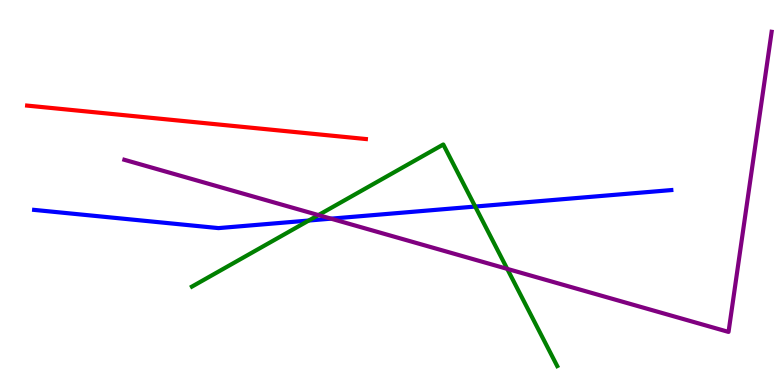[{'lines': ['blue', 'red'], 'intersections': []}, {'lines': ['green', 'red'], 'intersections': []}, {'lines': ['purple', 'red'], 'intersections': []}, {'lines': ['blue', 'green'], 'intersections': [{'x': 3.98, 'y': 4.27}, {'x': 6.13, 'y': 4.64}]}, {'lines': ['blue', 'purple'], 'intersections': [{'x': 4.27, 'y': 4.32}]}, {'lines': ['green', 'purple'], 'intersections': [{'x': 4.11, 'y': 4.41}, {'x': 6.55, 'y': 3.02}]}]